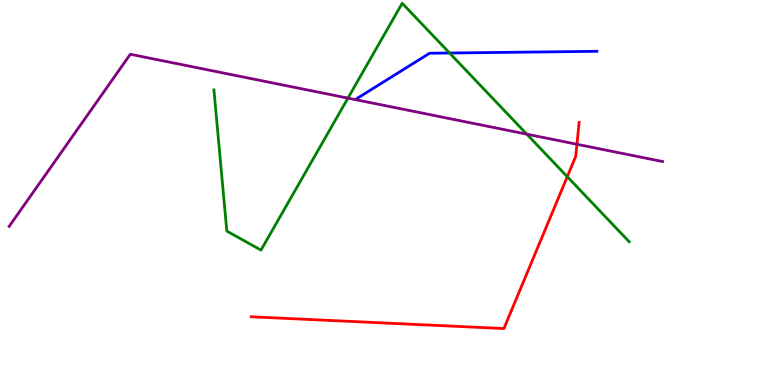[{'lines': ['blue', 'red'], 'intersections': []}, {'lines': ['green', 'red'], 'intersections': [{'x': 7.32, 'y': 5.41}]}, {'lines': ['purple', 'red'], 'intersections': [{'x': 7.44, 'y': 6.25}]}, {'lines': ['blue', 'green'], 'intersections': [{'x': 5.8, 'y': 8.62}]}, {'lines': ['blue', 'purple'], 'intersections': []}, {'lines': ['green', 'purple'], 'intersections': [{'x': 4.49, 'y': 7.45}, {'x': 6.8, 'y': 6.52}]}]